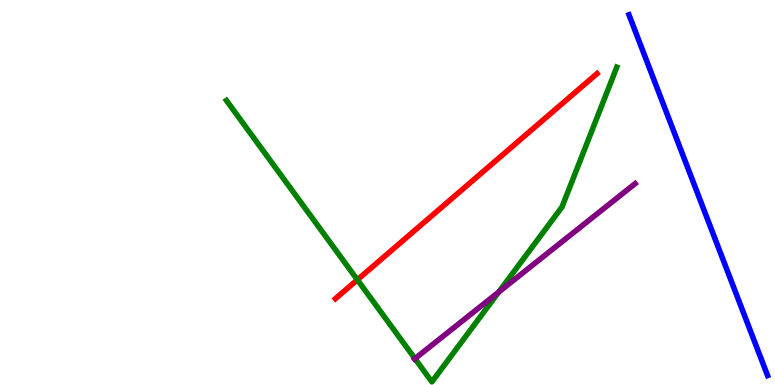[{'lines': ['blue', 'red'], 'intersections': []}, {'lines': ['green', 'red'], 'intersections': [{'x': 4.61, 'y': 2.73}]}, {'lines': ['purple', 'red'], 'intersections': []}, {'lines': ['blue', 'green'], 'intersections': []}, {'lines': ['blue', 'purple'], 'intersections': []}, {'lines': ['green', 'purple'], 'intersections': [{'x': 5.35, 'y': 0.685}, {'x': 6.44, 'y': 2.41}]}]